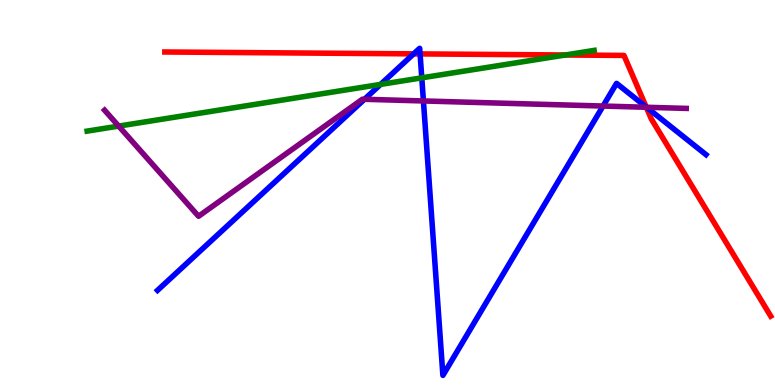[{'lines': ['blue', 'red'], 'intersections': [{'x': 5.34, 'y': 8.6}, {'x': 5.42, 'y': 8.6}, {'x': 8.34, 'y': 7.22}]}, {'lines': ['green', 'red'], 'intersections': [{'x': 7.29, 'y': 8.57}]}, {'lines': ['purple', 'red'], 'intersections': [{'x': 8.34, 'y': 7.21}]}, {'lines': ['blue', 'green'], 'intersections': [{'x': 4.91, 'y': 7.81}, {'x': 5.44, 'y': 7.98}]}, {'lines': ['blue', 'purple'], 'intersections': [{'x': 4.7, 'y': 7.42}, {'x': 5.46, 'y': 7.38}, {'x': 7.78, 'y': 7.25}, {'x': 8.34, 'y': 7.21}]}, {'lines': ['green', 'purple'], 'intersections': [{'x': 1.53, 'y': 6.72}]}]